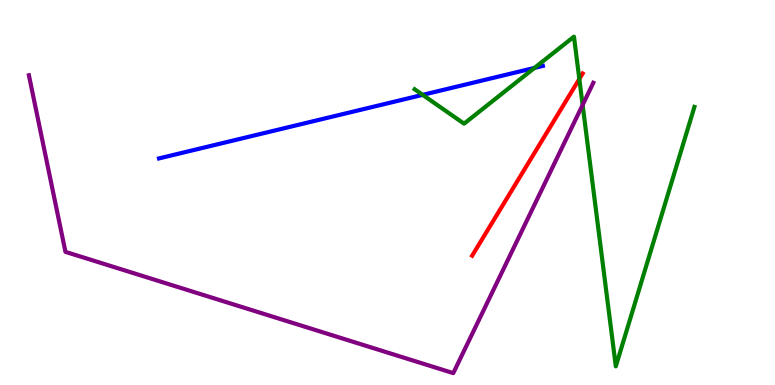[{'lines': ['blue', 'red'], 'intersections': []}, {'lines': ['green', 'red'], 'intersections': [{'x': 7.48, 'y': 7.95}]}, {'lines': ['purple', 'red'], 'intersections': []}, {'lines': ['blue', 'green'], 'intersections': [{'x': 5.45, 'y': 7.54}, {'x': 6.9, 'y': 8.24}]}, {'lines': ['blue', 'purple'], 'intersections': []}, {'lines': ['green', 'purple'], 'intersections': [{'x': 7.52, 'y': 7.27}]}]